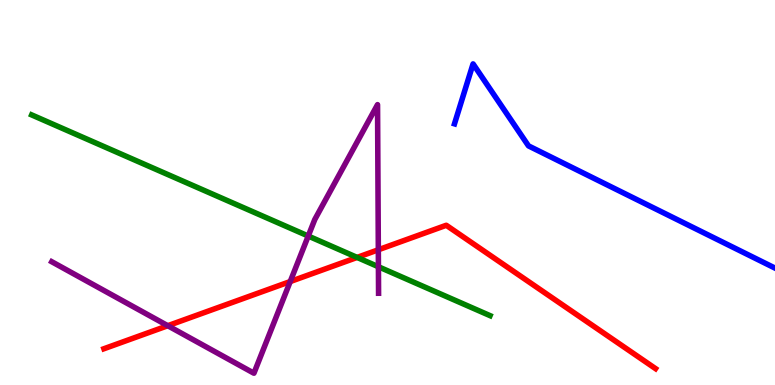[{'lines': ['blue', 'red'], 'intersections': []}, {'lines': ['green', 'red'], 'intersections': [{'x': 4.61, 'y': 3.31}]}, {'lines': ['purple', 'red'], 'intersections': [{'x': 2.16, 'y': 1.54}, {'x': 3.74, 'y': 2.69}, {'x': 4.88, 'y': 3.51}]}, {'lines': ['blue', 'green'], 'intersections': []}, {'lines': ['blue', 'purple'], 'intersections': []}, {'lines': ['green', 'purple'], 'intersections': [{'x': 3.98, 'y': 3.87}, {'x': 4.88, 'y': 3.07}]}]